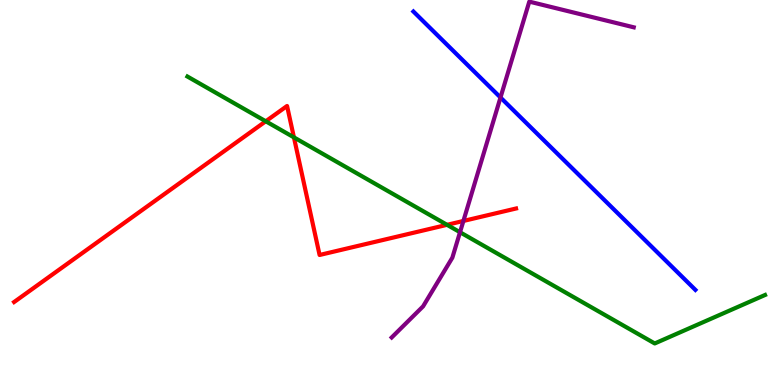[{'lines': ['blue', 'red'], 'intersections': []}, {'lines': ['green', 'red'], 'intersections': [{'x': 3.43, 'y': 6.85}, {'x': 3.79, 'y': 6.43}, {'x': 5.77, 'y': 4.16}]}, {'lines': ['purple', 'red'], 'intersections': [{'x': 5.98, 'y': 4.26}]}, {'lines': ['blue', 'green'], 'intersections': []}, {'lines': ['blue', 'purple'], 'intersections': [{'x': 6.46, 'y': 7.47}]}, {'lines': ['green', 'purple'], 'intersections': [{'x': 5.94, 'y': 3.97}]}]